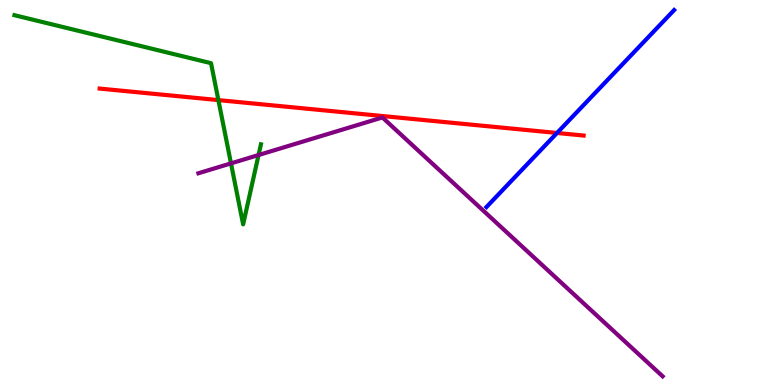[{'lines': ['blue', 'red'], 'intersections': [{'x': 7.19, 'y': 6.55}]}, {'lines': ['green', 'red'], 'intersections': [{'x': 2.82, 'y': 7.4}]}, {'lines': ['purple', 'red'], 'intersections': []}, {'lines': ['blue', 'green'], 'intersections': []}, {'lines': ['blue', 'purple'], 'intersections': []}, {'lines': ['green', 'purple'], 'intersections': [{'x': 2.98, 'y': 5.76}, {'x': 3.34, 'y': 5.97}]}]